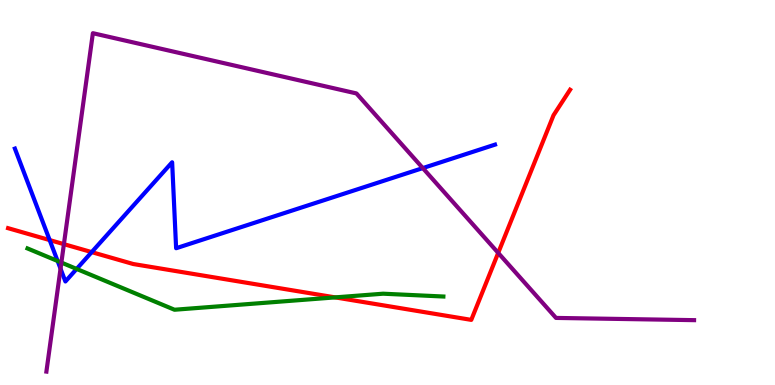[{'lines': ['blue', 'red'], 'intersections': [{'x': 0.641, 'y': 3.76}, {'x': 1.18, 'y': 3.45}]}, {'lines': ['green', 'red'], 'intersections': [{'x': 4.32, 'y': 2.28}]}, {'lines': ['purple', 'red'], 'intersections': [{'x': 0.825, 'y': 3.66}, {'x': 6.43, 'y': 3.43}]}, {'lines': ['blue', 'green'], 'intersections': [{'x': 0.743, 'y': 3.22}, {'x': 0.989, 'y': 3.01}]}, {'lines': ['blue', 'purple'], 'intersections': [{'x': 0.781, 'y': 3.02}, {'x': 5.46, 'y': 5.63}]}, {'lines': ['green', 'purple'], 'intersections': [{'x': 0.792, 'y': 3.18}]}]